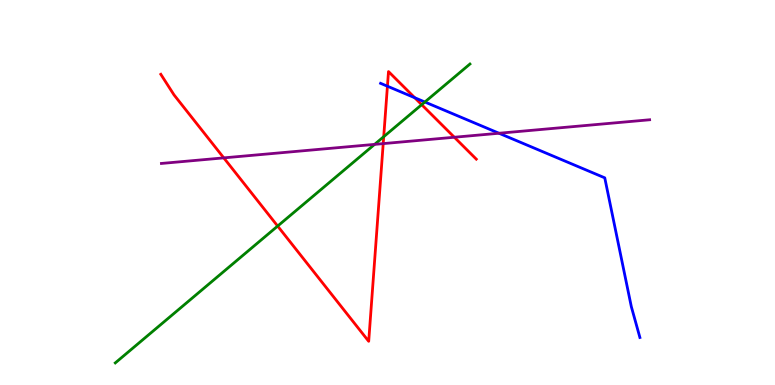[{'lines': ['blue', 'red'], 'intersections': [{'x': 5.0, 'y': 7.76}, {'x': 5.35, 'y': 7.46}]}, {'lines': ['green', 'red'], 'intersections': [{'x': 3.58, 'y': 4.13}, {'x': 4.95, 'y': 6.45}, {'x': 5.44, 'y': 7.28}]}, {'lines': ['purple', 'red'], 'intersections': [{'x': 2.89, 'y': 5.9}, {'x': 4.94, 'y': 6.27}, {'x': 5.86, 'y': 6.44}]}, {'lines': ['blue', 'green'], 'intersections': [{'x': 5.48, 'y': 7.35}]}, {'lines': ['blue', 'purple'], 'intersections': [{'x': 6.44, 'y': 6.54}]}, {'lines': ['green', 'purple'], 'intersections': [{'x': 4.83, 'y': 6.25}]}]